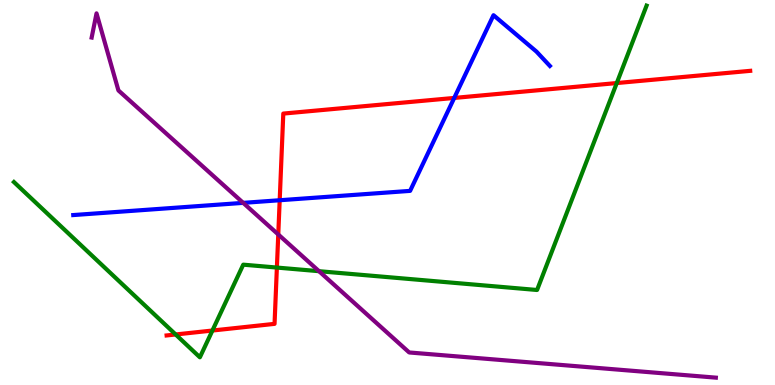[{'lines': ['blue', 'red'], 'intersections': [{'x': 3.61, 'y': 4.8}, {'x': 5.86, 'y': 7.46}]}, {'lines': ['green', 'red'], 'intersections': [{'x': 2.27, 'y': 1.31}, {'x': 2.74, 'y': 1.41}, {'x': 3.57, 'y': 3.05}, {'x': 7.96, 'y': 7.84}]}, {'lines': ['purple', 'red'], 'intersections': [{'x': 3.59, 'y': 3.91}]}, {'lines': ['blue', 'green'], 'intersections': []}, {'lines': ['blue', 'purple'], 'intersections': [{'x': 3.14, 'y': 4.73}]}, {'lines': ['green', 'purple'], 'intersections': [{'x': 4.12, 'y': 2.96}]}]